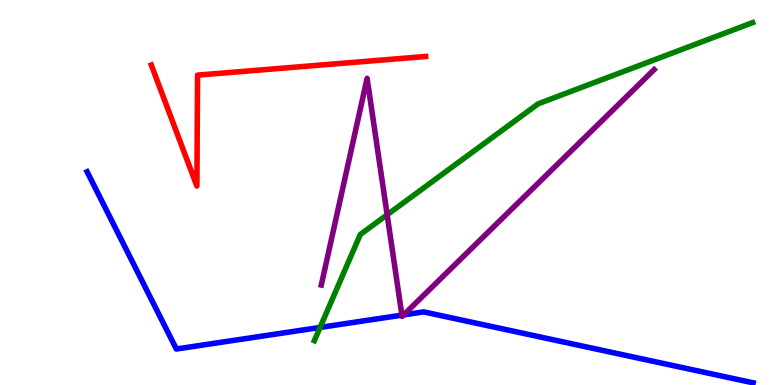[{'lines': ['blue', 'red'], 'intersections': []}, {'lines': ['green', 'red'], 'intersections': []}, {'lines': ['purple', 'red'], 'intersections': []}, {'lines': ['blue', 'green'], 'intersections': [{'x': 4.13, 'y': 1.5}]}, {'lines': ['blue', 'purple'], 'intersections': [{'x': 5.19, 'y': 1.81}, {'x': 5.21, 'y': 1.82}]}, {'lines': ['green', 'purple'], 'intersections': [{'x': 5.0, 'y': 4.42}]}]